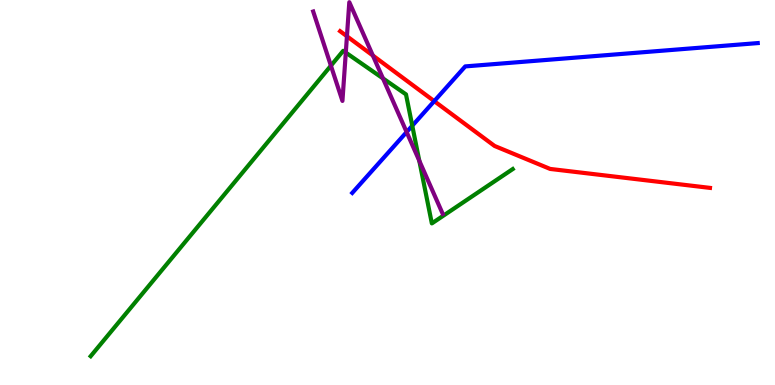[{'lines': ['blue', 'red'], 'intersections': [{'x': 5.6, 'y': 7.37}]}, {'lines': ['green', 'red'], 'intersections': []}, {'lines': ['purple', 'red'], 'intersections': [{'x': 4.48, 'y': 9.06}, {'x': 4.81, 'y': 8.56}]}, {'lines': ['blue', 'green'], 'intersections': [{'x': 5.32, 'y': 6.73}]}, {'lines': ['blue', 'purple'], 'intersections': [{'x': 5.25, 'y': 6.57}]}, {'lines': ['green', 'purple'], 'intersections': [{'x': 4.27, 'y': 8.29}, {'x': 4.46, 'y': 8.63}, {'x': 4.94, 'y': 7.96}, {'x': 5.41, 'y': 5.83}]}]